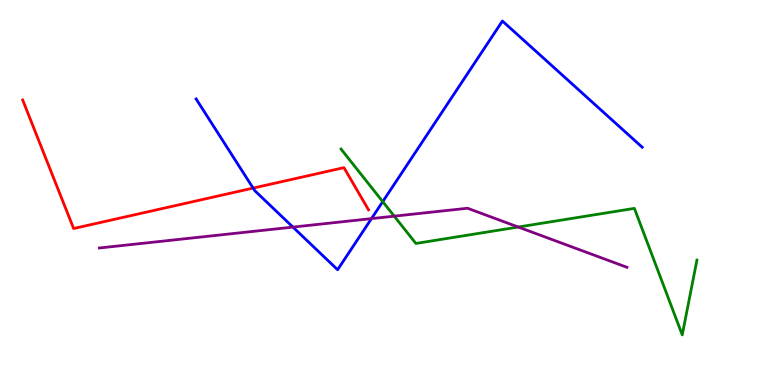[{'lines': ['blue', 'red'], 'intersections': [{'x': 3.27, 'y': 5.11}]}, {'lines': ['green', 'red'], 'intersections': []}, {'lines': ['purple', 'red'], 'intersections': []}, {'lines': ['blue', 'green'], 'intersections': [{'x': 4.94, 'y': 4.76}]}, {'lines': ['blue', 'purple'], 'intersections': [{'x': 3.78, 'y': 4.1}, {'x': 4.79, 'y': 4.32}]}, {'lines': ['green', 'purple'], 'intersections': [{'x': 5.09, 'y': 4.39}, {'x': 6.69, 'y': 4.1}]}]